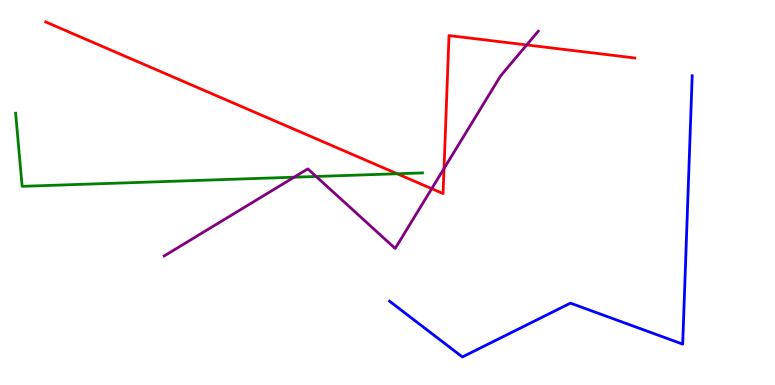[{'lines': ['blue', 'red'], 'intersections': []}, {'lines': ['green', 'red'], 'intersections': [{'x': 5.12, 'y': 5.49}]}, {'lines': ['purple', 'red'], 'intersections': [{'x': 5.57, 'y': 5.1}, {'x': 5.73, 'y': 5.62}, {'x': 6.8, 'y': 8.83}]}, {'lines': ['blue', 'green'], 'intersections': []}, {'lines': ['blue', 'purple'], 'intersections': []}, {'lines': ['green', 'purple'], 'intersections': [{'x': 3.79, 'y': 5.4}, {'x': 4.08, 'y': 5.42}]}]